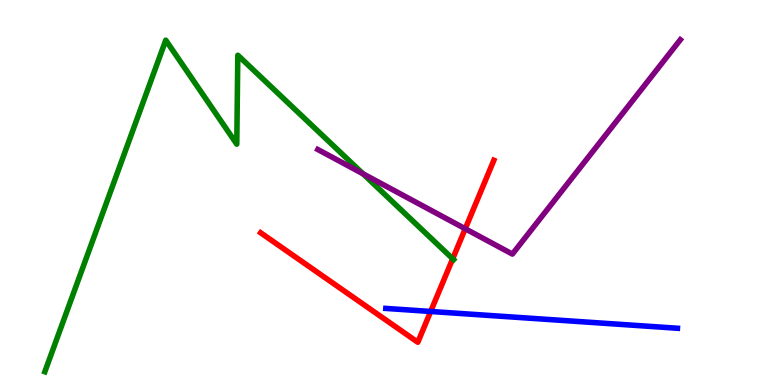[{'lines': ['blue', 'red'], 'intersections': [{'x': 5.56, 'y': 1.91}]}, {'lines': ['green', 'red'], 'intersections': [{'x': 5.84, 'y': 3.28}]}, {'lines': ['purple', 'red'], 'intersections': [{'x': 6.0, 'y': 4.06}]}, {'lines': ['blue', 'green'], 'intersections': []}, {'lines': ['blue', 'purple'], 'intersections': []}, {'lines': ['green', 'purple'], 'intersections': [{'x': 4.68, 'y': 5.49}]}]